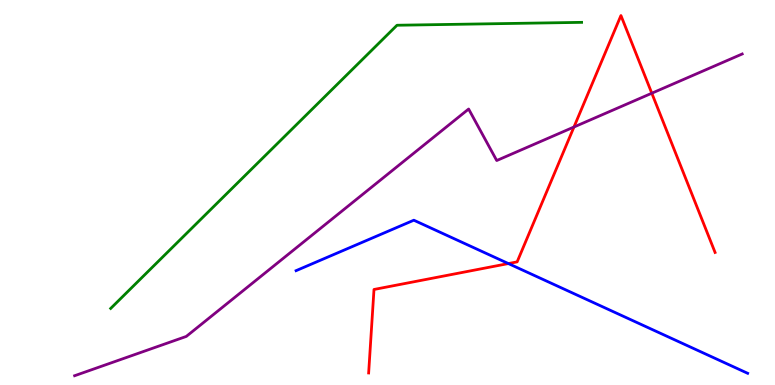[{'lines': ['blue', 'red'], 'intersections': [{'x': 6.56, 'y': 3.15}]}, {'lines': ['green', 'red'], 'intersections': []}, {'lines': ['purple', 'red'], 'intersections': [{'x': 7.41, 'y': 6.7}, {'x': 8.41, 'y': 7.58}]}, {'lines': ['blue', 'green'], 'intersections': []}, {'lines': ['blue', 'purple'], 'intersections': []}, {'lines': ['green', 'purple'], 'intersections': []}]